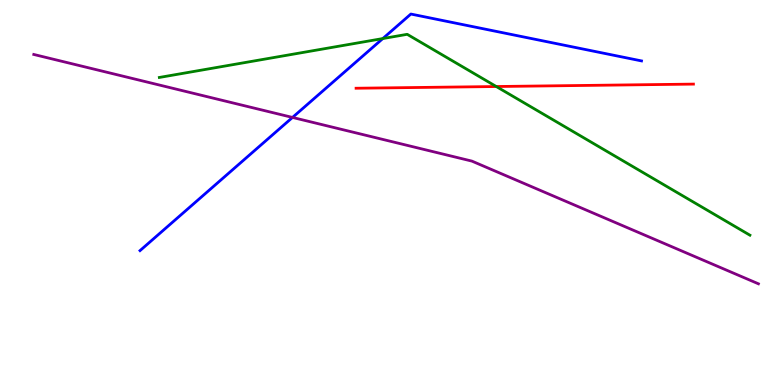[{'lines': ['blue', 'red'], 'intersections': []}, {'lines': ['green', 'red'], 'intersections': [{'x': 6.4, 'y': 7.75}]}, {'lines': ['purple', 'red'], 'intersections': []}, {'lines': ['blue', 'green'], 'intersections': [{'x': 4.94, 'y': 9.0}]}, {'lines': ['blue', 'purple'], 'intersections': [{'x': 3.77, 'y': 6.95}]}, {'lines': ['green', 'purple'], 'intersections': []}]